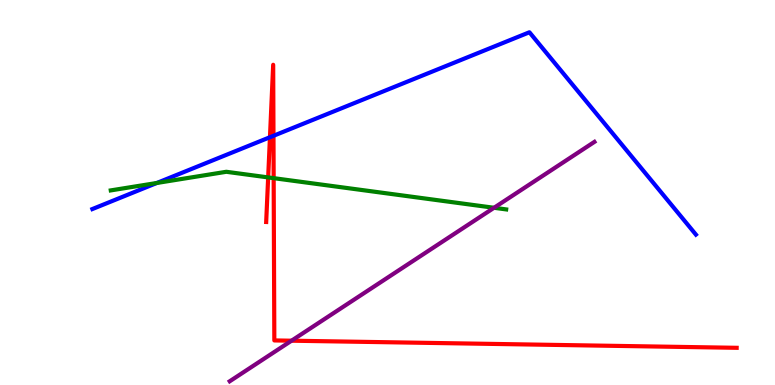[{'lines': ['blue', 'red'], 'intersections': [{'x': 3.48, 'y': 6.44}, {'x': 3.53, 'y': 6.47}]}, {'lines': ['green', 'red'], 'intersections': [{'x': 3.46, 'y': 5.39}, {'x': 3.53, 'y': 5.37}]}, {'lines': ['purple', 'red'], 'intersections': [{'x': 3.76, 'y': 1.15}]}, {'lines': ['blue', 'green'], 'intersections': [{'x': 2.02, 'y': 5.25}]}, {'lines': ['blue', 'purple'], 'intersections': []}, {'lines': ['green', 'purple'], 'intersections': [{'x': 6.37, 'y': 4.6}]}]